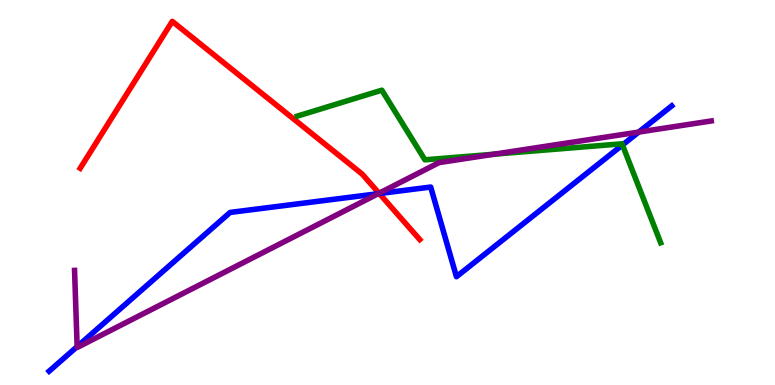[{'lines': ['blue', 'red'], 'intersections': [{'x': 4.89, 'y': 4.97}]}, {'lines': ['green', 'red'], 'intersections': []}, {'lines': ['purple', 'red'], 'intersections': [{'x': 4.89, 'y': 4.98}]}, {'lines': ['blue', 'green'], 'intersections': [{'x': 8.03, 'y': 6.23}]}, {'lines': ['blue', 'purple'], 'intersections': [{'x': 0.995, 'y': 0.997}, {'x': 4.88, 'y': 4.97}, {'x': 8.24, 'y': 6.57}]}, {'lines': ['green', 'purple'], 'intersections': [{'x': 6.37, 'y': 5.99}]}]